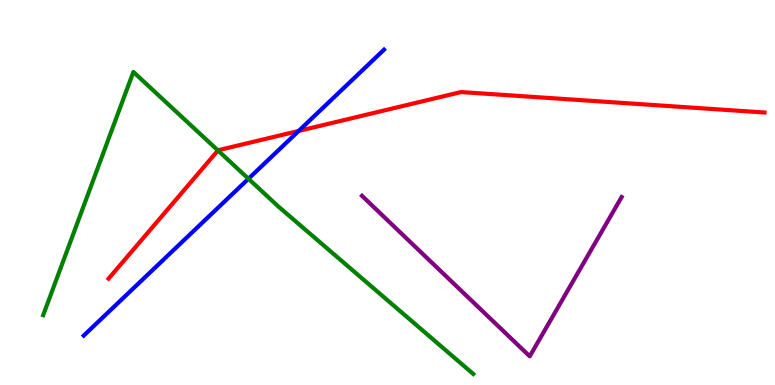[{'lines': ['blue', 'red'], 'intersections': [{'x': 3.85, 'y': 6.6}]}, {'lines': ['green', 'red'], 'intersections': [{'x': 2.81, 'y': 6.09}]}, {'lines': ['purple', 'red'], 'intersections': []}, {'lines': ['blue', 'green'], 'intersections': [{'x': 3.21, 'y': 5.36}]}, {'lines': ['blue', 'purple'], 'intersections': []}, {'lines': ['green', 'purple'], 'intersections': []}]